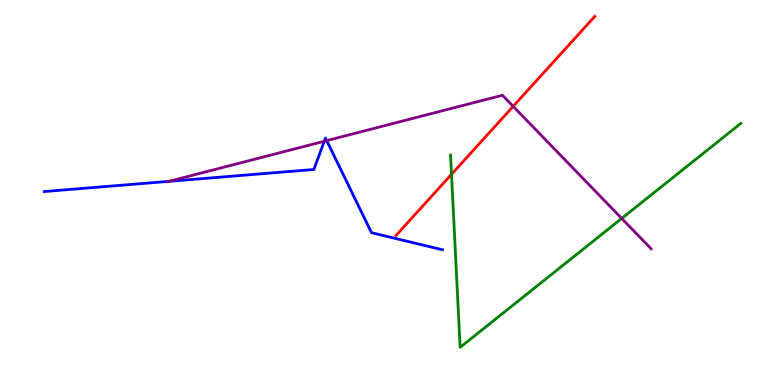[{'lines': ['blue', 'red'], 'intersections': []}, {'lines': ['green', 'red'], 'intersections': [{'x': 5.83, 'y': 5.47}]}, {'lines': ['purple', 'red'], 'intersections': [{'x': 6.62, 'y': 7.24}]}, {'lines': ['blue', 'green'], 'intersections': []}, {'lines': ['blue', 'purple'], 'intersections': [{'x': 2.18, 'y': 5.29}, {'x': 4.18, 'y': 6.33}, {'x': 4.22, 'y': 6.35}]}, {'lines': ['green', 'purple'], 'intersections': [{'x': 8.02, 'y': 4.33}]}]